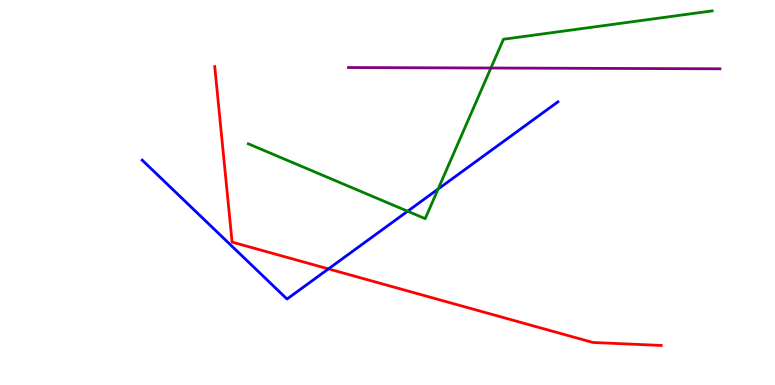[{'lines': ['blue', 'red'], 'intersections': [{'x': 4.24, 'y': 3.02}]}, {'lines': ['green', 'red'], 'intersections': []}, {'lines': ['purple', 'red'], 'intersections': []}, {'lines': ['blue', 'green'], 'intersections': [{'x': 5.26, 'y': 4.51}, {'x': 5.65, 'y': 5.09}]}, {'lines': ['blue', 'purple'], 'intersections': []}, {'lines': ['green', 'purple'], 'intersections': [{'x': 6.33, 'y': 8.23}]}]